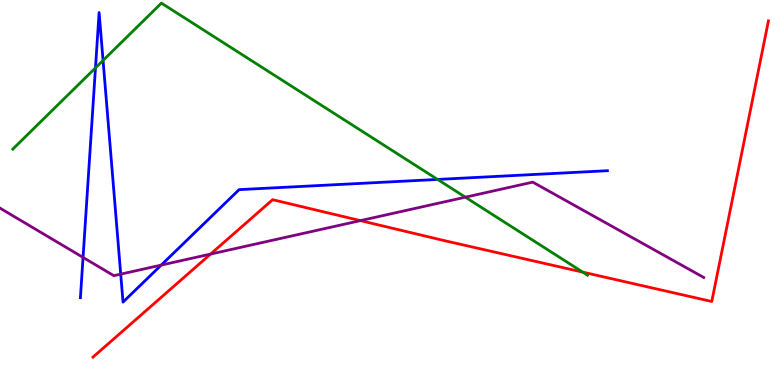[{'lines': ['blue', 'red'], 'intersections': []}, {'lines': ['green', 'red'], 'intersections': [{'x': 7.52, 'y': 2.93}]}, {'lines': ['purple', 'red'], 'intersections': [{'x': 2.72, 'y': 3.4}, {'x': 4.65, 'y': 4.27}]}, {'lines': ['blue', 'green'], 'intersections': [{'x': 1.23, 'y': 8.24}, {'x': 1.33, 'y': 8.43}, {'x': 5.65, 'y': 5.34}]}, {'lines': ['blue', 'purple'], 'intersections': [{'x': 1.07, 'y': 3.31}, {'x': 1.56, 'y': 2.88}, {'x': 2.08, 'y': 3.11}]}, {'lines': ['green', 'purple'], 'intersections': [{'x': 6.0, 'y': 4.88}]}]